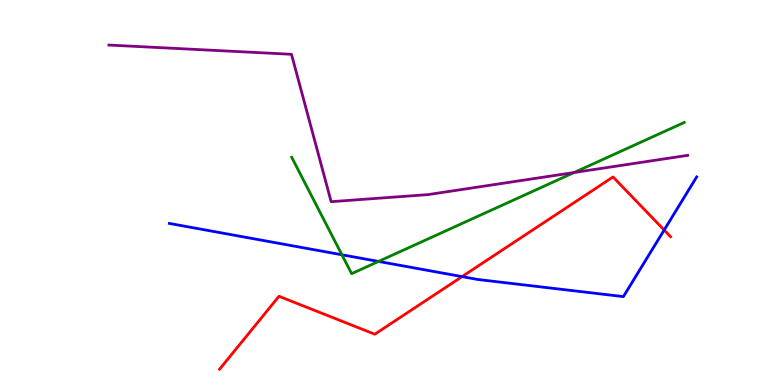[{'lines': ['blue', 'red'], 'intersections': [{'x': 5.96, 'y': 2.82}, {'x': 8.57, 'y': 4.03}]}, {'lines': ['green', 'red'], 'intersections': []}, {'lines': ['purple', 'red'], 'intersections': []}, {'lines': ['blue', 'green'], 'intersections': [{'x': 4.41, 'y': 3.38}, {'x': 4.88, 'y': 3.21}]}, {'lines': ['blue', 'purple'], 'intersections': []}, {'lines': ['green', 'purple'], 'intersections': [{'x': 7.41, 'y': 5.52}]}]